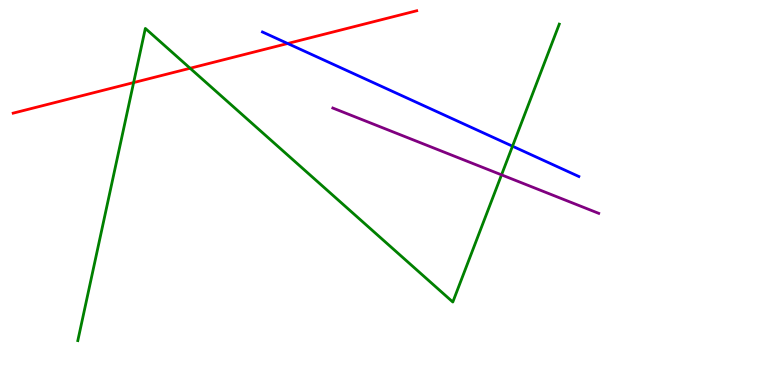[{'lines': ['blue', 'red'], 'intersections': [{'x': 3.71, 'y': 8.87}]}, {'lines': ['green', 'red'], 'intersections': [{'x': 1.72, 'y': 7.85}, {'x': 2.45, 'y': 8.23}]}, {'lines': ['purple', 'red'], 'intersections': []}, {'lines': ['blue', 'green'], 'intersections': [{'x': 6.61, 'y': 6.2}]}, {'lines': ['blue', 'purple'], 'intersections': []}, {'lines': ['green', 'purple'], 'intersections': [{'x': 6.47, 'y': 5.46}]}]